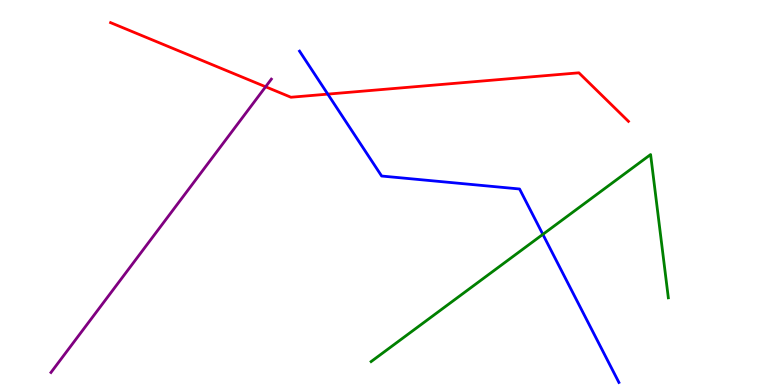[{'lines': ['blue', 'red'], 'intersections': [{'x': 4.23, 'y': 7.56}]}, {'lines': ['green', 'red'], 'intersections': []}, {'lines': ['purple', 'red'], 'intersections': [{'x': 3.43, 'y': 7.75}]}, {'lines': ['blue', 'green'], 'intersections': [{'x': 7.0, 'y': 3.91}]}, {'lines': ['blue', 'purple'], 'intersections': []}, {'lines': ['green', 'purple'], 'intersections': []}]